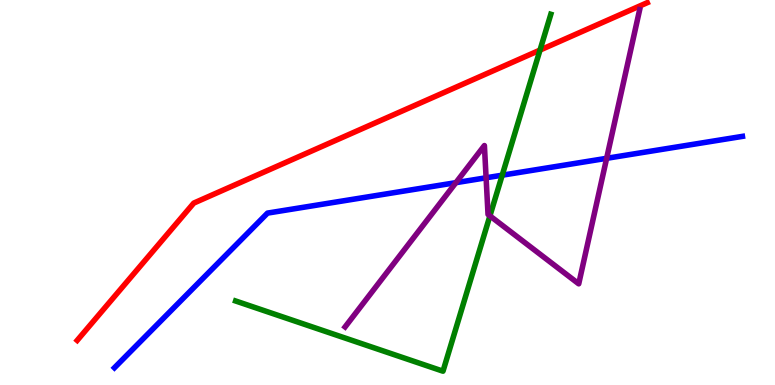[{'lines': ['blue', 'red'], 'intersections': []}, {'lines': ['green', 'red'], 'intersections': [{'x': 6.97, 'y': 8.7}]}, {'lines': ['purple', 'red'], 'intersections': []}, {'lines': ['blue', 'green'], 'intersections': [{'x': 6.48, 'y': 5.45}]}, {'lines': ['blue', 'purple'], 'intersections': [{'x': 5.88, 'y': 5.26}, {'x': 6.27, 'y': 5.38}, {'x': 7.83, 'y': 5.89}]}, {'lines': ['green', 'purple'], 'intersections': [{'x': 6.32, 'y': 4.39}]}]